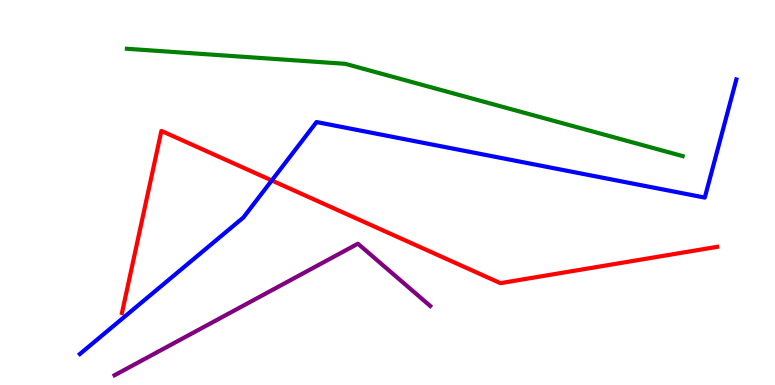[{'lines': ['blue', 'red'], 'intersections': [{'x': 3.51, 'y': 5.31}]}, {'lines': ['green', 'red'], 'intersections': []}, {'lines': ['purple', 'red'], 'intersections': []}, {'lines': ['blue', 'green'], 'intersections': []}, {'lines': ['blue', 'purple'], 'intersections': []}, {'lines': ['green', 'purple'], 'intersections': []}]